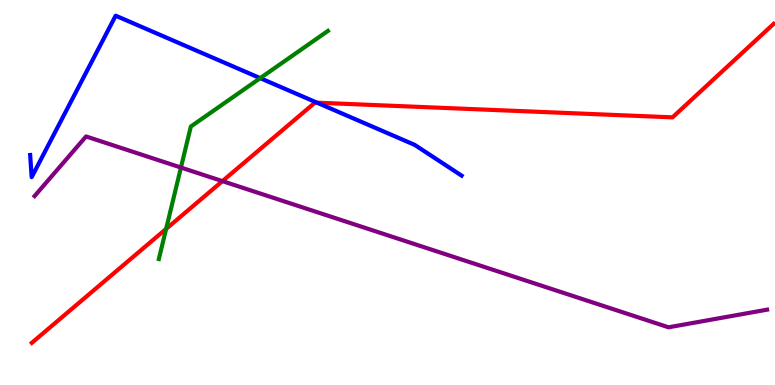[{'lines': ['blue', 'red'], 'intersections': [{'x': 4.09, 'y': 7.33}]}, {'lines': ['green', 'red'], 'intersections': [{'x': 2.14, 'y': 4.05}]}, {'lines': ['purple', 'red'], 'intersections': [{'x': 2.87, 'y': 5.3}]}, {'lines': ['blue', 'green'], 'intersections': [{'x': 3.36, 'y': 7.97}]}, {'lines': ['blue', 'purple'], 'intersections': []}, {'lines': ['green', 'purple'], 'intersections': [{'x': 2.33, 'y': 5.65}]}]